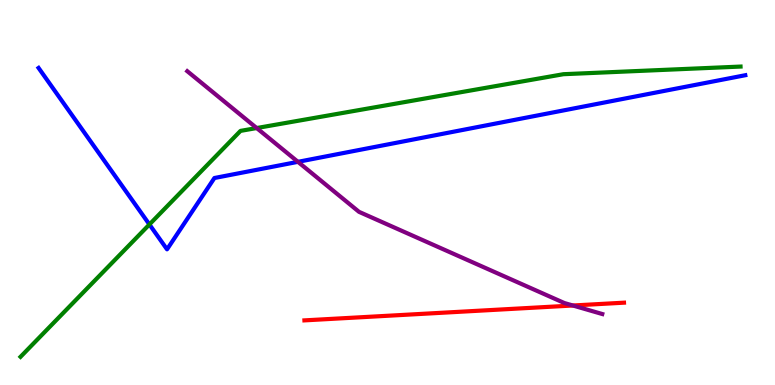[{'lines': ['blue', 'red'], 'intersections': []}, {'lines': ['green', 'red'], 'intersections': []}, {'lines': ['purple', 'red'], 'intersections': [{'x': 7.39, 'y': 2.06}]}, {'lines': ['blue', 'green'], 'intersections': [{'x': 1.93, 'y': 4.17}]}, {'lines': ['blue', 'purple'], 'intersections': [{'x': 3.84, 'y': 5.8}]}, {'lines': ['green', 'purple'], 'intersections': [{'x': 3.31, 'y': 6.67}]}]